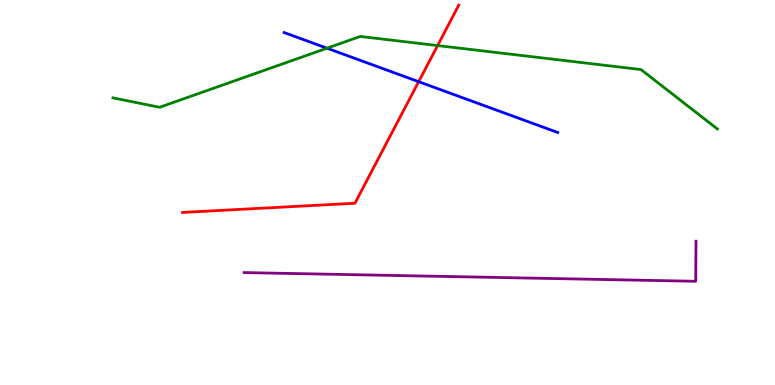[{'lines': ['blue', 'red'], 'intersections': [{'x': 5.4, 'y': 7.88}]}, {'lines': ['green', 'red'], 'intersections': [{'x': 5.65, 'y': 8.82}]}, {'lines': ['purple', 'red'], 'intersections': []}, {'lines': ['blue', 'green'], 'intersections': [{'x': 4.22, 'y': 8.75}]}, {'lines': ['blue', 'purple'], 'intersections': []}, {'lines': ['green', 'purple'], 'intersections': []}]